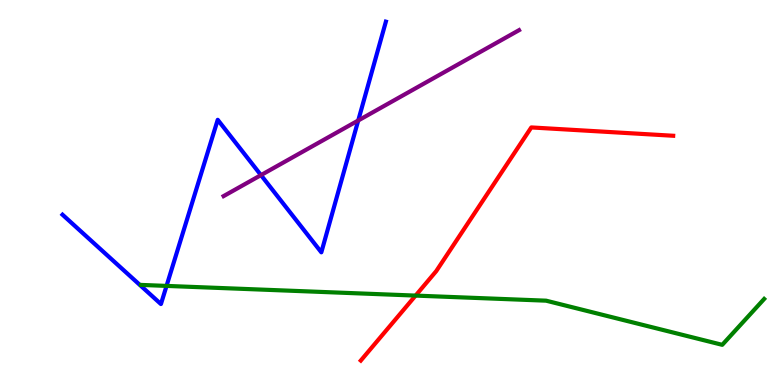[{'lines': ['blue', 'red'], 'intersections': []}, {'lines': ['green', 'red'], 'intersections': [{'x': 5.36, 'y': 2.32}]}, {'lines': ['purple', 'red'], 'intersections': []}, {'lines': ['blue', 'green'], 'intersections': [{'x': 2.15, 'y': 2.57}]}, {'lines': ['blue', 'purple'], 'intersections': [{'x': 3.37, 'y': 5.45}, {'x': 4.62, 'y': 6.87}]}, {'lines': ['green', 'purple'], 'intersections': []}]